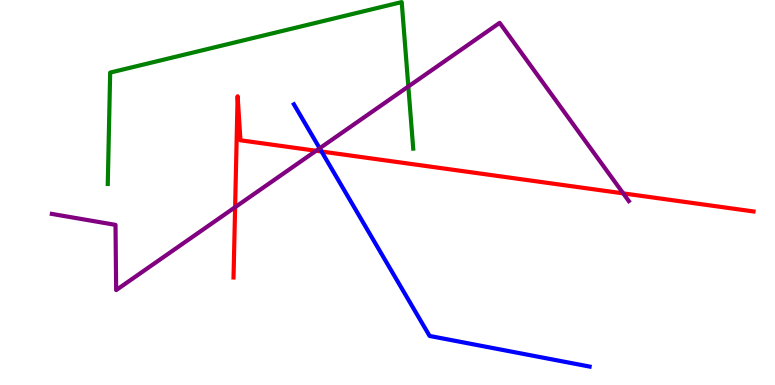[{'lines': ['blue', 'red'], 'intersections': [{'x': 4.15, 'y': 6.06}]}, {'lines': ['green', 'red'], 'intersections': []}, {'lines': ['purple', 'red'], 'intersections': [{'x': 3.03, 'y': 4.62}, {'x': 4.08, 'y': 6.08}, {'x': 8.04, 'y': 4.98}]}, {'lines': ['blue', 'green'], 'intersections': []}, {'lines': ['blue', 'purple'], 'intersections': [{'x': 4.12, 'y': 6.15}]}, {'lines': ['green', 'purple'], 'intersections': [{'x': 5.27, 'y': 7.75}]}]